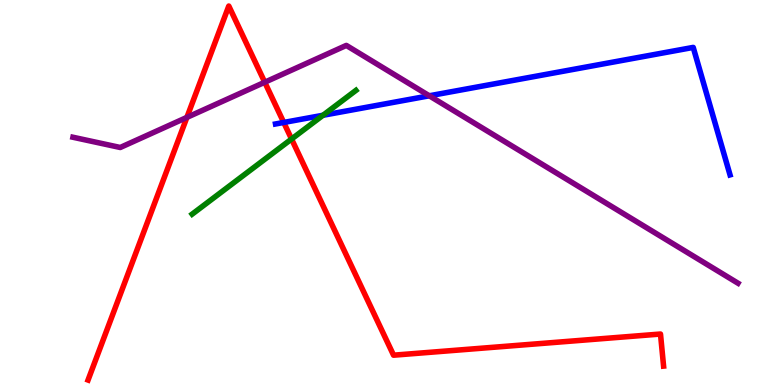[{'lines': ['blue', 'red'], 'intersections': [{'x': 3.66, 'y': 6.82}]}, {'lines': ['green', 'red'], 'intersections': [{'x': 3.76, 'y': 6.39}]}, {'lines': ['purple', 'red'], 'intersections': [{'x': 2.41, 'y': 6.95}, {'x': 3.42, 'y': 7.86}]}, {'lines': ['blue', 'green'], 'intersections': [{'x': 4.17, 'y': 7.01}]}, {'lines': ['blue', 'purple'], 'intersections': [{'x': 5.54, 'y': 7.51}]}, {'lines': ['green', 'purple'], 'intersections': []}]